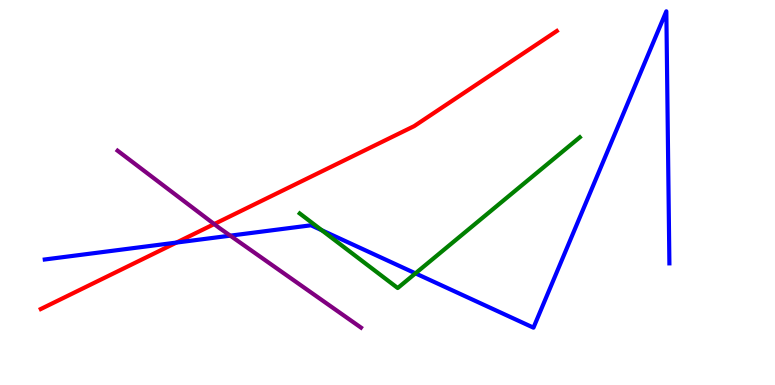[{'lines': ['blue', 'red'], 'intersections': [{'x': 2.28, 'y': 3.7}]}, {'lines': ['green', 'red'], 'intersections': []}, {'lines': ['purple', 'red'], 'intersections': [{'x': 2.76, 'y': 4.18}]}, {'lines': ['blue', 'green'], 'intersections': [{'x': 4.15, 'y': 4.02}, {'x': 5.36, 'y': 2.9}]}, {'lines': ['blue', 'purple'], 'intersections': [{'x': 2.97, 'y': 3.88}]}, {'lines': ['green', 'purple'], 'intersections': []}]